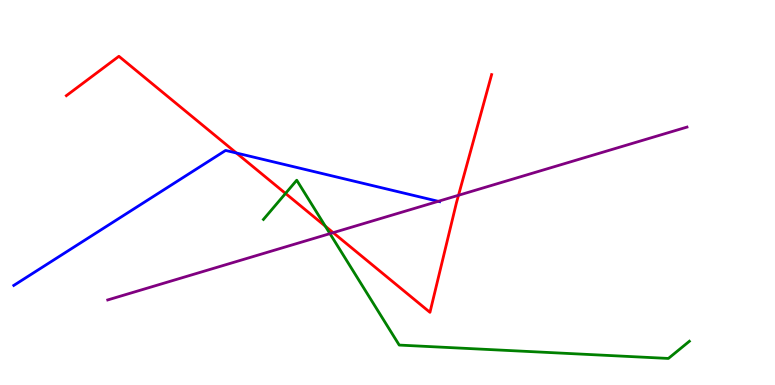[{'lines': ['blue', 'red'], 'intersections': [{'x': 3.05, 'y': 6.03}]}, {'lines': ['green', 'red'], 'intersections': [{'x': 3.68, 'y': 4.98}, {'x': 4.2, 'y': 4.12}]}, {'lines': ['purple', 'red'], 'intersections': [{'x': 4.3, 'y': 3.96}, {'x': 5.92, 'y': 4.93}]}, {'lines': ['blue', 'green'], 'intersections': []}, {'lines': ['blue', 'purple'], 'intersections': [{'x': 5.65, 'y': 4.77}]}, {'lines': ['green', 'purple'], 'intersections': [{'x': 4.26, 'y': 3.93}]}]